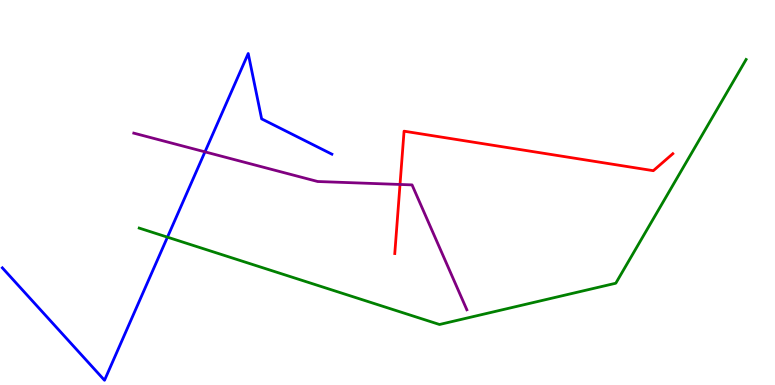[{'lines': ['blue', 'red'], 'intersections': []}, {'lines': ['green', 'red'], 'intersections': []}, {'lines': ['purple', 'red'], 'intersections': [{'x': 5.16, 'y': 5.21}]}, {'lines': ['blue', 'green'], 'intersections': [{'x': 2.16, 'y': 3.84}]}, {'lines': ['blue', 'purple'], 'intersections': [{'x': 2.64, 'y': 6.06}]}, {'lines': ['green', 'purple'], 'intersections': []}]